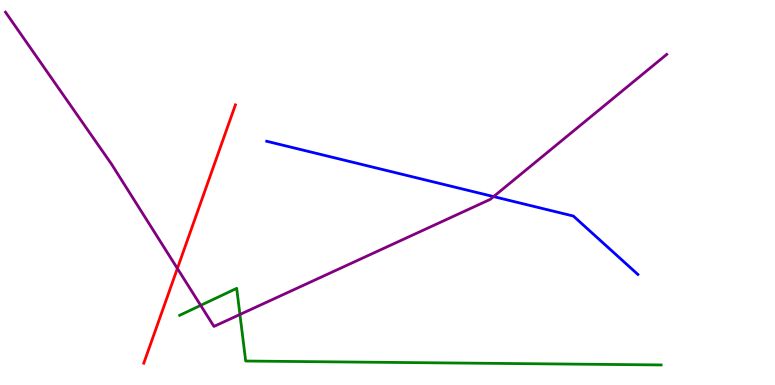[{'lines': ['blue', 'red'], 'intersections': []}, {'lines': ['green', 'red'], 'intersections': []}, {'lines': ['purple', 'red'], 'intersections': [{'x': 2.29, 'y': 3.03}]}, {'lines': ['blue', 'green'], 'intersections': []}, {'lines': ['blue', 'purple'], 'intersections': [{'x': 6.37, 'y': 4.89}]}, {'lines': ['green', 'purple'], 'intersections': [{'x': 2.59, 'y': 2.07}, {'x': 3.1, 'y': 1.83}]}]